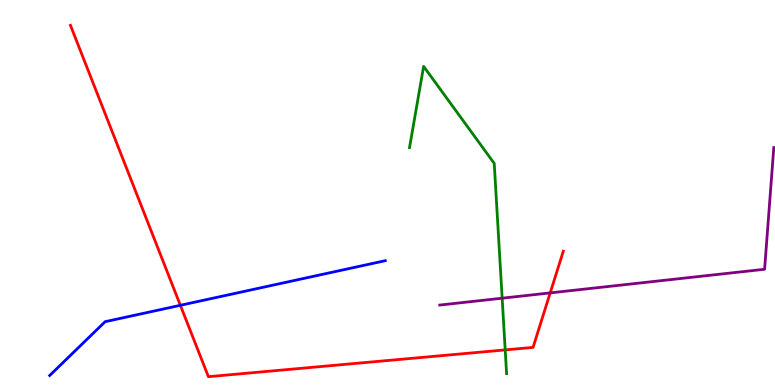[{'lines': ['blue', 'red'], 'intersections': [{'x': 2.33, 'y': 2.07}]}, {'lines': ['green', 'red'], 'intersections': [{'x': 6.52, 'y': 0.912}]}, {'lines': ['purple', 'red'], 'intersections': [{'x': 7.1, 'y': 2.39}]}, {'lines': ['blue', 'green'], 'intersections': []}, {'lines': ['blue', 'purple'], 'intersections': []}, {'lines': ['green', 'purple'], 'intersections': [{'x': 6.48, 'y': 2.25}]}]